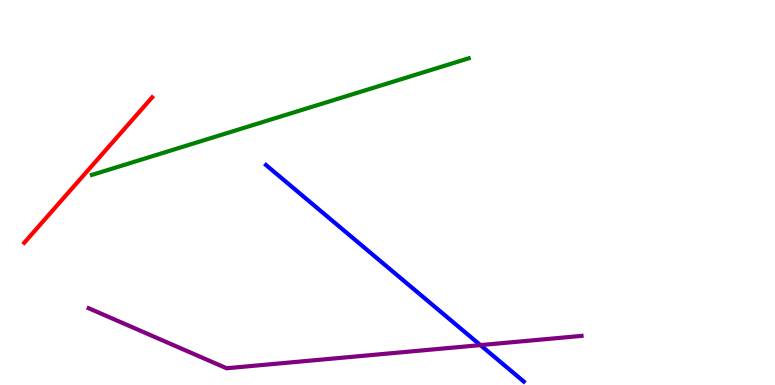[{'lines': ['blue', 'red'], 'intersections': []}, {'lines': ['green', 'red'], 'intersections': []}, {'lines': ['purple', 'red'], 'intersections': []}, {'lines': ['blue', 'green'], 'intersections': []}, {'lines': ['blue', 'purple'], 'intersections': [{'x': 6.2, 'y': 1.04}]}, {'lines': ['green', 'purple'], 'intersections': []}]